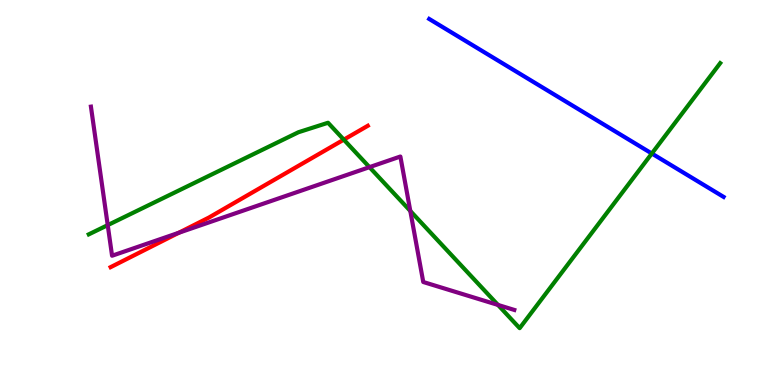[{'lines': ['blue', 'red'], 'intersections': []}, {'lines': ['green', 'red'], 'intersections': [{'x': 4.44, 'y': 6.37}]}, {'lines': ['purple', 'red'], 'intersections': [{'x': 2.31, 'y': 3.95}]}, {'lines': ['blue', 'green'], 'intersections': [{'x': 8.41, 'y': 6.01}]}, {'lines': ['blue', 'purple'], 'intersections': []}, {'lines': ['green', 'purple'], 'intersections': [{'x': 1.39, 'y': 4.15}, {'x': 4.77, 'y': 5.66}, {'x': 5.29, 'y': 4.52}, {'x': 6.43, 'y': 2.08}]}]